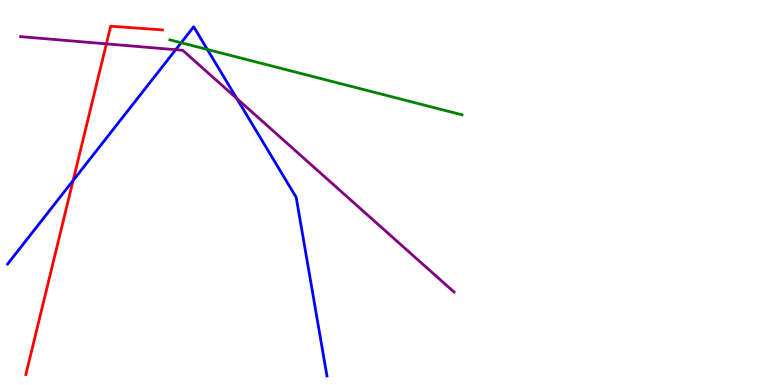[{'lines': ['blue', 'red'], 'intersections': [{'x': 0.943, 'y': 5.31}]}, {'lines': ['green', 'red'], 'intersections': []}, {'lines': ['purple', 'red'], 'intersections': [{'x': 1.37, 'y': 8.86}]}, {'lines': ['blue', 'green'], 'intersections': [{'x': 2.34, 'y': 8.89}, {'x': 2.68, 'y': 8.72}]}, {'lines': ['blue', 'purple'], 'intersections': [{'x': 2.27, 'y': 8.71}, {'x': 3.06, 'y': 7.44}]}, {'lines': ['green', 'purple'], 'intersections': []}]